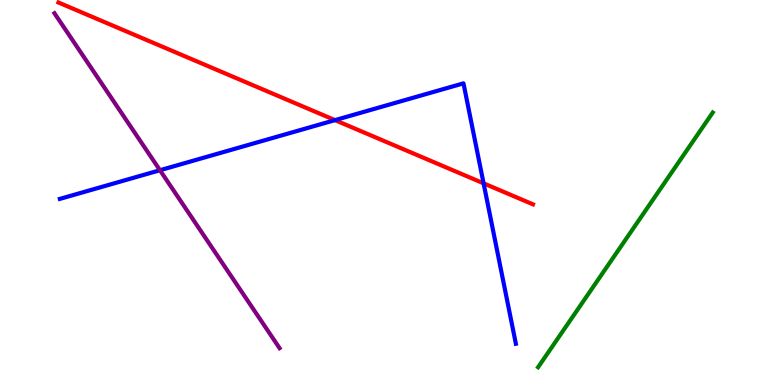[{'lines': ['blue', 'red'], 'intersections': [{'x': 4.32, 'y': 6.88}, {'x': 6.24, 'y': 5.24}]}, {'lines': ['green', 'red'], 'intersections': []}, {'lines': ['purple', 'red'], 'intersections': []}, {'lines': ['blue', 'green'], 'intersections': []}, {'lines': ['blue', 'purple'], 'intersections': [{'x': 2.06, 'y': 5.58}]}, {'lines': ['green', 'purple'], 'intersections': []}]